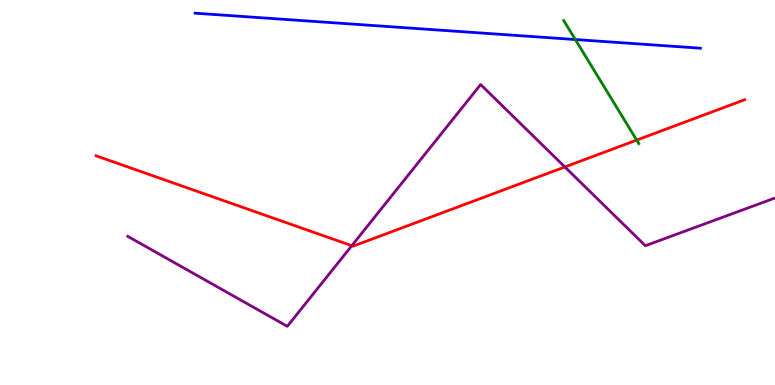[{'lines': ['blue', 'red'], 'intersections': []}, {'lines': ['green', 'red'], 'intersections': [{'x': 8.22, 'y': 6.36}]}, {'lines': ['purple', 'red'], 'intersections': [{'x': 4.54, 'y': 3.62}, {'x': 7.29, 'y': 5.66}]}, {'lines': ['blue', 'green'], 'intersections': [{'x': 7.42, 'y': 8.97}]}, {'lines': ['blue', 'purple'], 'intersections': []}, {'lines': ['green', 'purple'], 'intersections': []}]